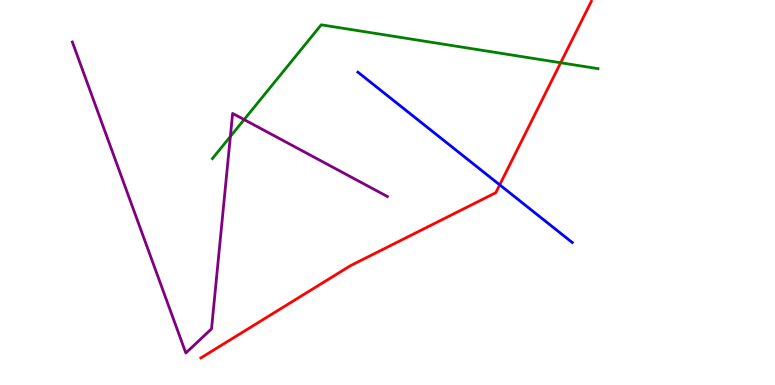[{'lines': ['blue', 'red'], 'intersections': [{'x': 6.45, 'y': 5.2}]}, {'lines': ['green', 'red'], 'intersections': [{'x': 7.23, 'y': 8.37}]}, {'lines': ['purple', 'red'], 'intersections': []}, {'lines': ['blue', 'green'], 'intersections': []}, {'lines': ['blue', 'purple'], 'intersections': []}, {'lines': ['green', 'purple'], 'intersections': [{'x': 2.97, 'y': 6.45}, {'x': 3.15, 'y': 6.89}]}]